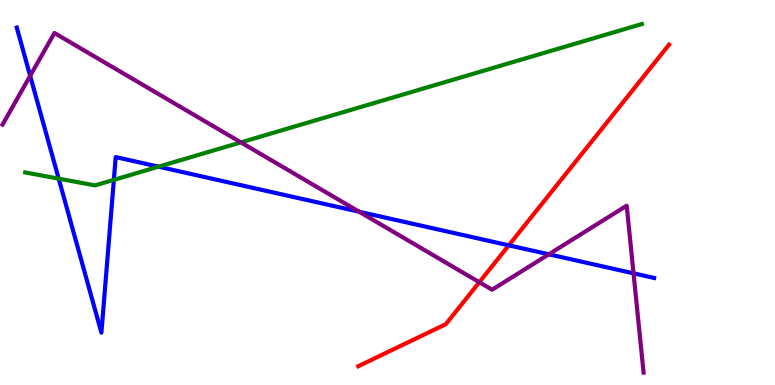[{'lines': ['blue', 'red'], 'intersections': [{'x': 6.57, 'y': 3.63}]}, {'lines': ['green', 'red'], 'intersections': []}, {'lines': ['purple', 'red'], 'intersections': [{'x': 6.18, 'y': 2.67}]}, {'lines': ['blue', 'green'], 'intersections': [{'x': 0.757, 'y': 5.36}, {'x': 1.47, 'y': 5.33}, {'x': 2.05, 'y': 5.67}]}, {'lines': ['blue', 'purple'], 'intersections': [{'x': 0.389, 'y': 8.03}, {'x': 4.63, 'y': 4.5}, {'x': 7.08, 'y': 3.39}, {'x': 8.17, 'y': 2.9}]}, {'lines': ['green', 'purple'], 'intersections': [{'x': 3.11, 'y': 6.3}]}]